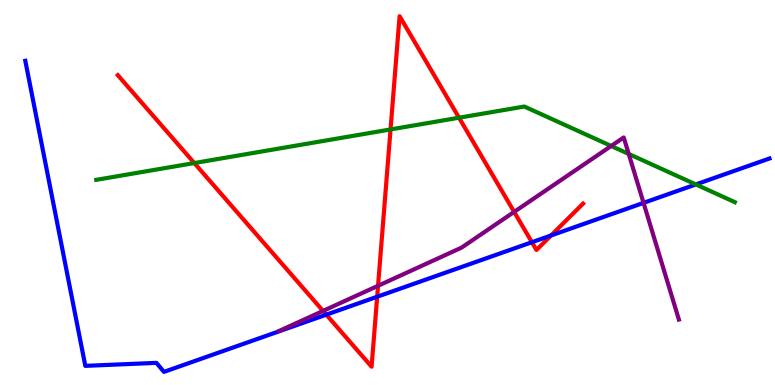[{'lines': ['blue', 'red'], 'intersections': [{'x': 4.21, 'y': 1.83}, {'x': 4.87, 'y': 2.29}, {'x': 6.86, 'y': 3.71}, {'x': 7.11, 'y': 3.88}]}, {'lines': ['green', 'red'], 'intersections': [{'x': 2.51, 'y': 5.76}, {'x': 5.04, 'y': 6.64}, {'x': 5.92, 'y': 6.94}]}, {'lines': ['purple', 'red'], 'intersections': [{'x': 4.17, 'y': 1.92}, {'x': 4.88, 'y': 2.58}, {'x': 6.63, 'y': 4.5}]}, {'lines': ['blue', 'green'], 'intersections': [{'x': 8.98, 'y': 5.21}]}, {'lines': ['blue', 'purple'], 'intersections': [{'x': 8.3, 'y': 4.73}]}, {'lines': ['green', 'purple'], 'intersections': [{'x': 7.89, 'y': 6.21}, {'x': 8.11, 'y': 6.0}]}]